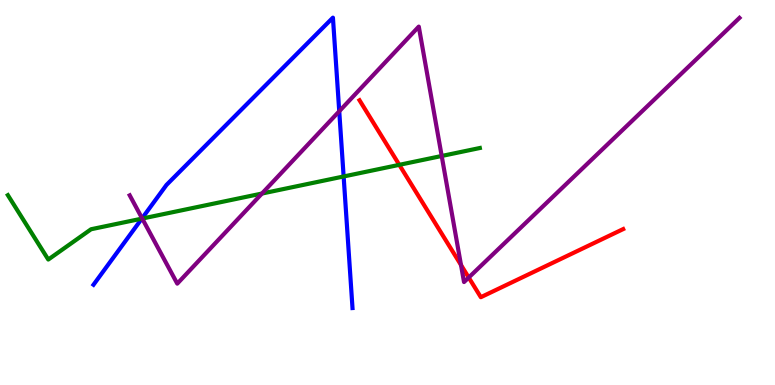[{'lines': ['blue', 'red'], 'intersections': []}, {'lines': ['green', 'red'], 'intersections': [{'x': 5.15, 'y': 5.72}]}, {'lines': ['purple', 'red'], 'intersections': [{'x': 5.95, 'y': 3.12}, {'x': 6.05, 'y': 2.79}]}, {'lines': ['blue', 'green'], 'intersections': [{'x': 1.83, 'y': 4.32}, {'x': 4.43, 'y': 5.42}]}, {'lines': ['blue', 'purple'], 'intersections': [{'x': 1.83, 'y': 4.33}, {'x': 4.38, 'y': 7.11}]}, {'lines': ['green', 'purple'], 'intersections': [{'x': 1.84, 'y': 4.32}, {'x': 3.38, 'y': 4.97}, {'x': 5.7, 'y': 5.95}]}]